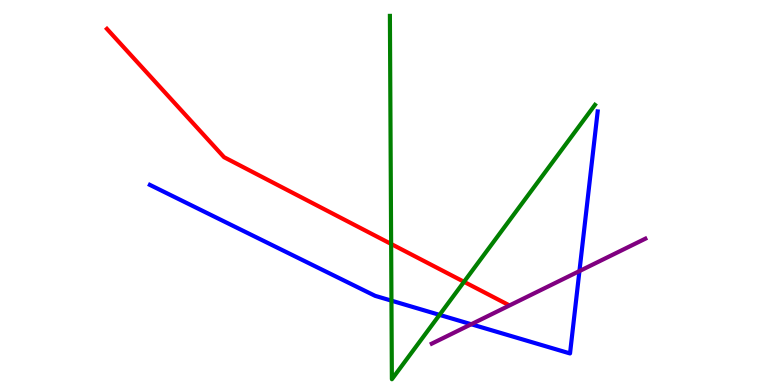[{'lines': ['blue', 'red'], 'intersections': []}, {'lines': ['green', 'red'], 'intersections': [{'x': 5.05, 'y': 3.66}, {'x': 5.99, 'y': 2.68}]}, {'lines': ['purple', 'red'], 'intersections': []}, {'lines': ['blue', 'green'], 'intersections': [{'x': 5.05, 'y': 2.19}, {'x': 5.67, 'y': 1.82}]}, {'lines': ['blue', 'purple'], 'intersections': [{'x': 6.08, 'y': 1.58}, {'x': 7.48, 'y': 2.96}]}, {'lines': ['green', 'purple'], 'intersections': []}]